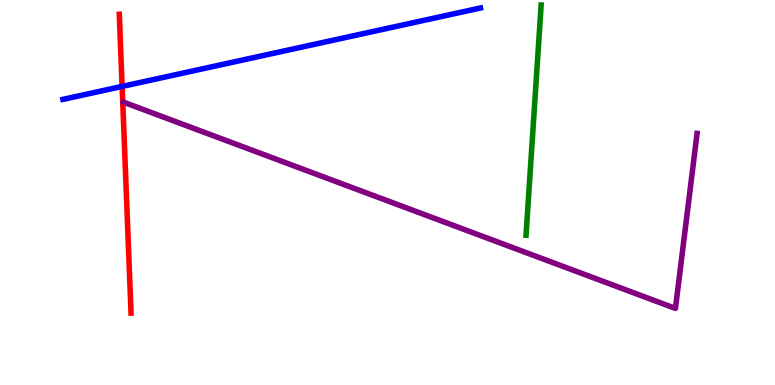[{'lines': ['blue', 'red'], 'intersections': [{'x': 1.58, 'y': 7.76}]}, {'lines': ['green', 'red'], 'intersections': []}, {'lines': ['purple', 'red'], 'intersections': []}, {'lines': ['blue', 'green'], 'intersections': []}, {'lines': ['blue', 'purple'], 'intersections': []}, {'lines': ['green', 'purple'], 'intersections': []}]